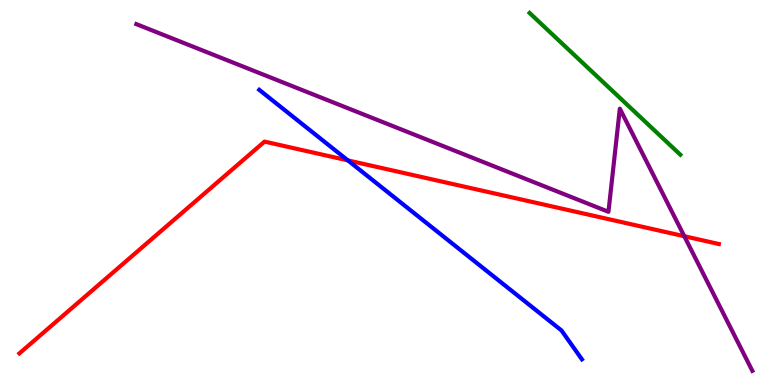[{'lines': ['blue', 'red'], 'intersections': [{'x': 4.49, 'y': 5.83}]}, {'lines': ['green', 'red'], 'intersections': []}, {'lines': ['purple', 'red'], 'intersections': [{'x': 8.83, 'y': 3.86}]}, {'lines': ['blue', 'green'], 'intersections': []}, {'lines': ['blue', 'purple'], 'intersections': []}, {'lines': ['green', 'purple'], 'intersections': []}]